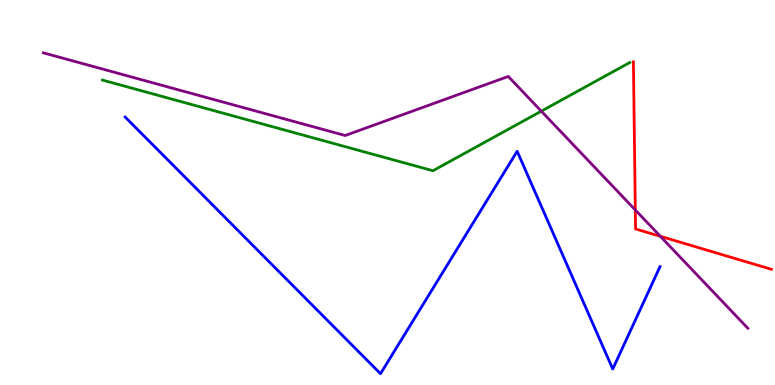[{'lines': ['blue', 'red'], 'intersections': []}, {'lines': ['green', 'red'], 'intersections': []}, {'lines': ['purple', 'red'], 'intersections': [{'x': 8.2, 'y': 4.55}, {'x': 8.52, 'y': 3.86}]}, {'lines': ['blue', 'green'], 'intersections': []}, {'lines': ['blue', 'purple'], 'intersections': []}, {'lines': ['green', 'purple'], 'intersections': [{'x': 6.98, 'y': 7.11}]}]